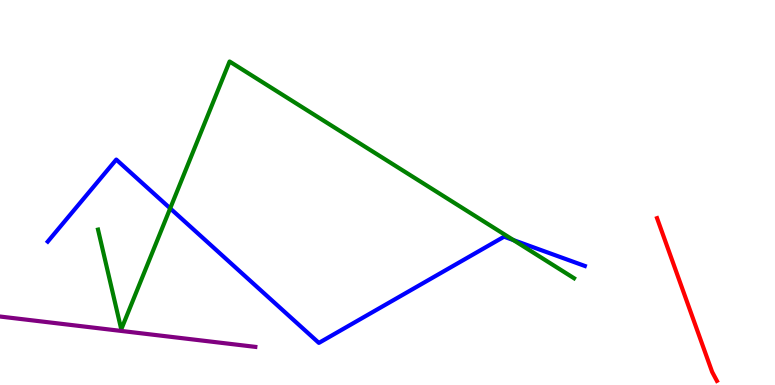[{'lines': ['blue', 'red'], 'intersections': []}, {'lines': ['green', 'red'], 'intersections': []}, {'lines': ['purple', 'red'], 'intersections': []}, {'lines': ['blue', 'green'], 'intersections': [{'x': 2.2, 'y': 4.59}, {'x': 6.62, 'y': 3.76}]}, {'lines': ['blue', 'purple'], 'intersections': []}, {'lines': ['green', 'purple'], 'intersections': []}]